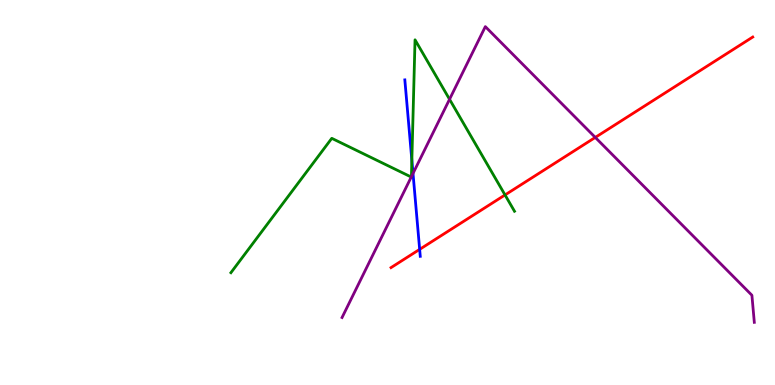[{'lines': ['blue', 'red'], 'intersections': [{'x': 5.41, 'y': 3.52}]}, {'lines': ['green', 'red'], 'intersections': [{'x': 6.52, 'y': 4.94}]}, {'lines': ['purple', 'red'], 'intersections': [{'x': 7.68, 'y': 6.43}]}, {'lines': ['blue', 'green'], 'intersections': [{'x': 5.31, 'y': 5.84}]}, {'lines': ['blue', 'purple'], 'intersections': [{'x': 5.33, 'y': 5.49}]}, {'lines': ['green', 'purple'], 'intersections': [{'x': 5.31, 'y': 5.4}, {'x': 5.31, 'y': 5.41}, {'x': 5.8, 'y': 7.42}]}]